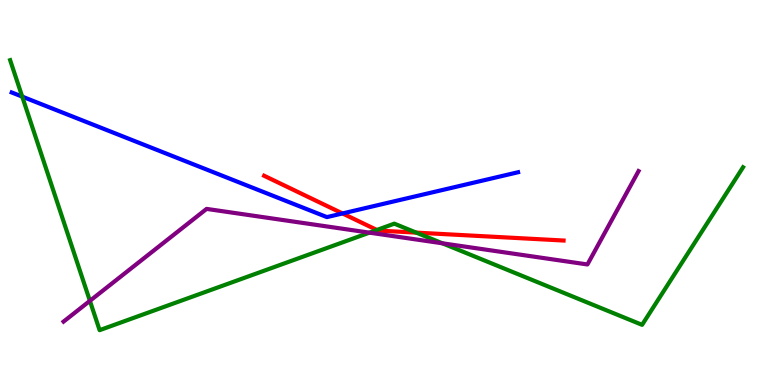[{'lines': ['blue', 'red'], 'intersections': [{'x': 4.42, 'y': 4.46}]}, {'lines': ['green', 'red'], 'intersections': [{'x': 4.86, 'y': 4.03}, {'x': 5.37, 'y': 3.96}]}, {'lines': ['purple', 'red'], 'intersections': []}, {'lines': ['blue', 'green'], 'intersections': [{'x': 0.287, 'y': 7.49}]}, {'lines': ['blue', 'purple'], 'intersections': []}, {'lines': ['green', 'purple'], 'intersections': [{'x': 1.16, 'y': 2.19}, {'x': 4.77, 'y': 3.96}, {'x': 5.71, 'y': 3.68}]}]